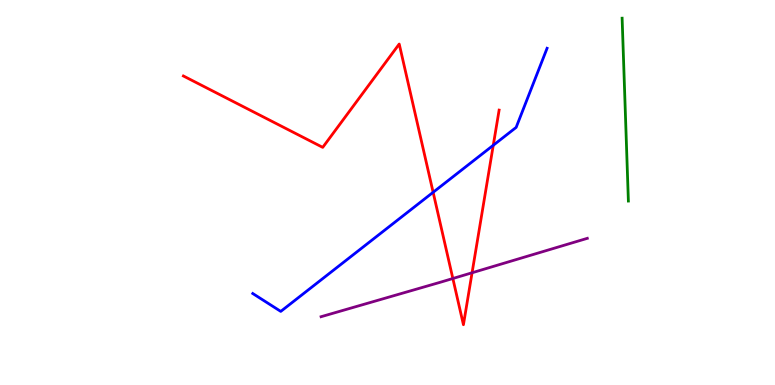[{'lines': ['blue', 'red'], 'intersections': [{'x': 5.59, 'y': 5.01}, {'x': 6.36, 'y': 6.23}]}, {'lines': ['green', 'red'], 'intersections': []}, {'lines': ['purple', 'red'], 'intersections': [{'x': 5.84, 'y': 2.77}, {'x': 6.09, 'y': 2.92}]}, {'lines': ['blue', 'green'], 'intersections': []}, {'lines': ['blue', 'purple'], 'intersections': []}, {'lines': ['green', 'purple'], 'intersections': []}]